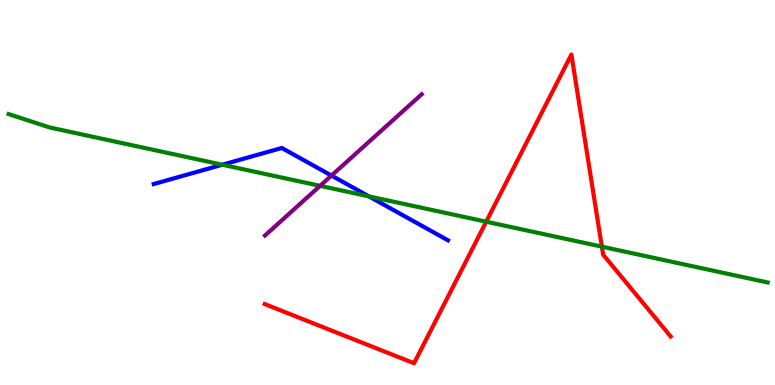[{'lines': ['blue', 'red'], 'intersections': []}, {'lines': ['green', 'red'], 'intersections': [{'x': 6.27, 'y': 4.24}, {'x': 7.77, 'y': 3.59}]}, {'lines': ['purple', 'red'], 'intersections': []}, {'lines': ['blue', 'green'], 'intersections': [{'x': 2.87, 'y': 5.72}, {'x': 4.76, 'y': 4.9}]}, {'lines': ['blue', 'purple'], 'intersections': [{'x': 4.28, 'y': 5.44}]}, {'lines': ['green', 'purple'], 'intersections': [{'x': 4.13, 'y': 5.17}]}]